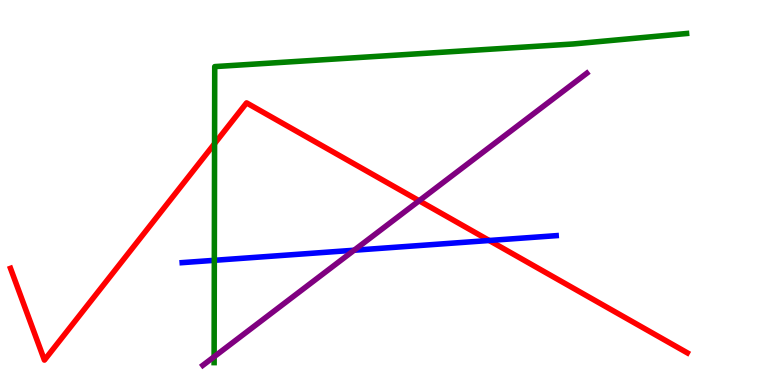[{'lines': ['blue', 'red'], 'intersections': [{'x': 6.31, 'y': 3.75}]}, {'lines': ['green', 'red'], 'intersections': [{'x': 2.77, 'y': 6.27}]}, {'lines': ['purple', 'red'], 'intersections': [{'x': 5.41, 'y': 4.79}]}, {'lines': ['blue', 'green'], 'intersections': [{'x': 2.77, 'y': 3.24}]}, {'lines': ['blue', 'purple'], 'intersections': [{'x': 4.57, 'y': 3.5}]}, {'lines': ['green', 'purple'], 'intersections': [{'x': 2.76, 'y': 0.734}]}]